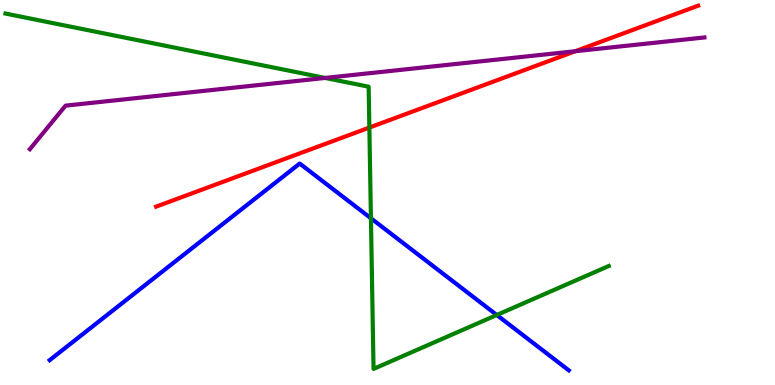[{'lines': ['blue', 'red'], 'intersections': []}, {'lines': ['green', 'red'], 'intersections': [{'x': 4.77, 'y': 6.69}]}, {'lines': ['purple', 'red'], 'intersections': [{'x': 7.42, 'y': 8.67}]}, {'lines': ['blue', 'green'], 'intersections': [{'x': 4.79, 'y': 4.33}, {'x': 6.41, 'y': 1.82}]}, {'lines': ['blue', 'purple'], 'intersections': []}, {'lines': ['green', 'purple'], 'intersections': [{'x': 4.2, 'y': 7.98}]}]